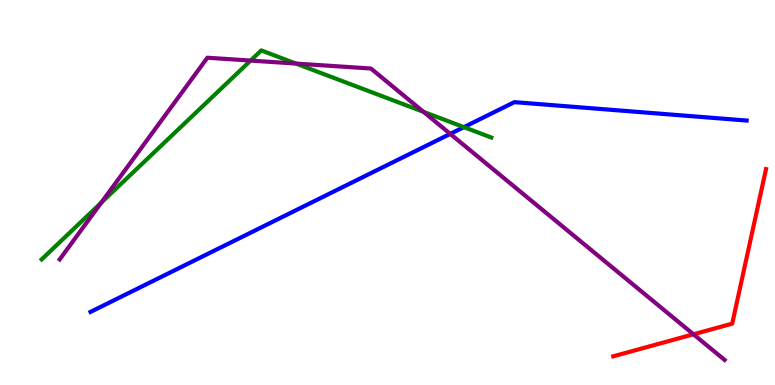[{'lines': ['blue', 'red'], 'intersections': []}, {'lines': ['green', 'red'], 'intersections': []}, {'lines': ['purple', 'red'], 'intersections': [{'x': 8.95, 'y': 1.32}]}, {'lines': ['blue', 'green'], 'intersections': [{'x': 5.99, 'y': 6.7}]}, {'lines': ['blue', 'purple'], 'intersections': [{'x': 5.81, 'y': 6.52}]}, {'lines': ['green', 'purple'], 'intersections': [{'x': 1.31, 'y': 4.73}, {'x': 3.23, 'y': 8.43}, {'x': 3.82, 'y': 8.35}, {'x': 5.46, 'y': 7.1}]}]